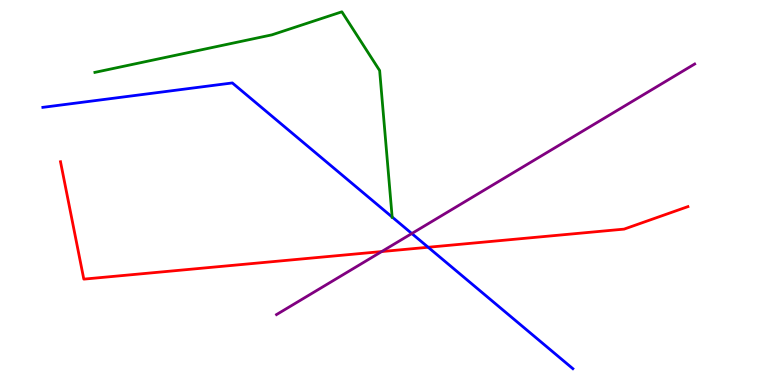[{'lines': ['blue', 'red'], 'intersections': [{'x': 5.52, 'y': 3.58}]}, {'lines': ['green', 'red'], 'intersections': []}, {'lines': ['purple', 'red'], 'intersections': [{'x': 4.93, 'y': 3.47}]}, {'lines': ['blue', 'green'], 'intersections': [{'x': 5.06, 'y': 4.36}]}, {'lines': ['blue', 'purple'], 'intersections': [{'x': 5.31, 'y': 3.93}]}, {'lines': ['green', 'purple'], 'intersections': []}]